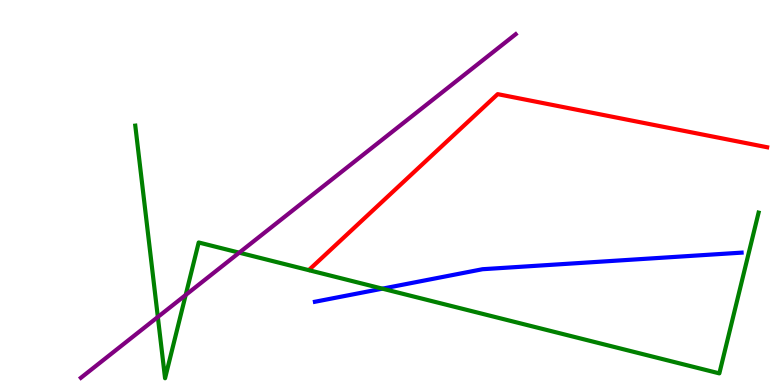[{'lines': ['blue', 'red'], 'intersections': []}, {'lines': ['green', 'red'], 'intersections': []}, {'lines': ['purple', 'red'], 'intersections': []}, {'lines': ['blue', 'green'], 'intersections': [{'x': 4.93, 'y': 2.5}]}, {'lines': ['blue', 'purple'], 'intersections': []}, {'lines': ['green', 'purple'], 'intersections': [{'x': 2.04, 'y': 1.77}, {'x': 2.4, 'y': 2.34}, {'x': 3.09, 'y': 3.44}]}]